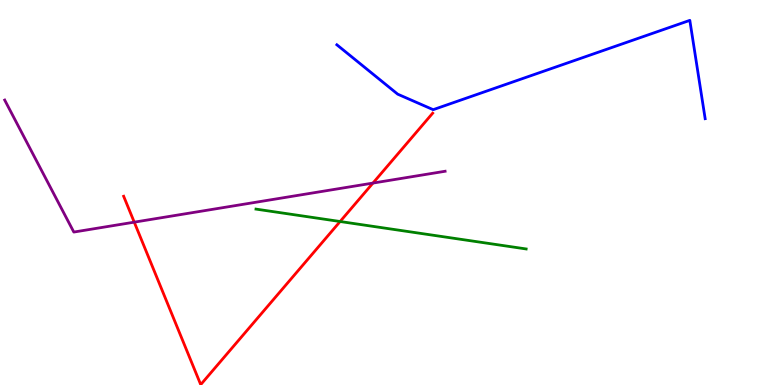[{'lines': ['blue', 'red'], 'intersections': []}, {'lines': ['green', 'red'], 'intersections': [{'x': 4.39, 'y': 4.25}]}, {'lines': ['purple', 'red'], 'intersections': [{'x': 1.73, 'y': 4.23}, {'x': 4.81, 'y': 5.24}]}, {'lines': ['blue', 'green'], 'intersections': []}, {'lines': ['blue', 'purple'], 'intersections': []}, {'lines': ['green', 'purple'], 'intersections': []}]